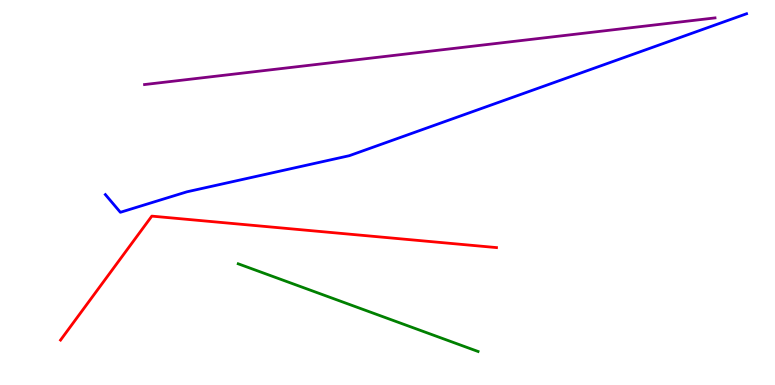[{'lines': ['blue', 'red'], 'intersections': []}, {'lines': ['green', 'red'], 'intersections': []}, {'lines': ['purple', 'red'], 'intersections': []}, {'lines': ['blue', 'green'], 'intersections': []}, {'lines': ['blue', 'purple'], 'intersections': []}, {'lines': ['green', 'purple'], 'intersections': []}]